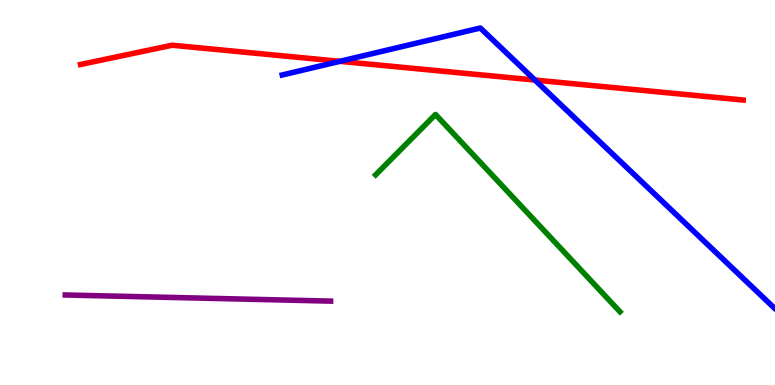[{'lines': ['blue', 'red'], 'intersections': [{'x': 4.38, 'y': 8.41}, {'x': 6.9, 'y': 7.92}]}, {'lines': ['green', 'red'], 'intersections': []}, {'lines': ['purple', 'red'], 'intersections': []}, {'lines': ['blue', 'green'], 'intersections': []}, {'lines': ['blue', 'purple'], 'intersections': []}, {'lines': ['green', 'purple'], 'intersections': []}]